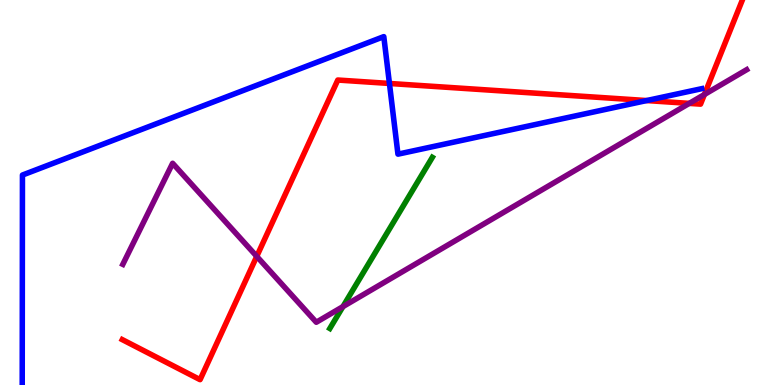[{'lines': ['blue', 'red'], 'intersections': [{'x': 5.02, 'y': 7.83}, {'x': 8.34, 'y': 7.39}]}, {'lines': ['green', 'red'], 'intersections': []}, {'lines': ['purple', 'red'], 'intersections': [{'x': 3.31, 'y': 3.34}, {'x': 8.89, 'y': 7.31}, {'x': 9.09, 'y': 7.55}]}, {'lines': ['blue', 'green'], 'intersections': []}, {'lines': ['blue', 'purple'], 'intersections': []}, {'lines': ['green', 'purple'], 'intersections': [{'x': 4.42, 'y': 2.04}]}]